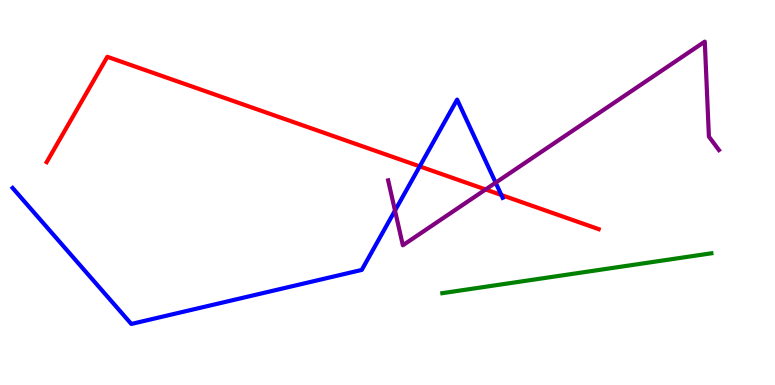[{'lines': ['blue', 'red'], 'intersections': [{'x': 5.42, 'y': 5.68}, {'x': 6.47, 'y': 4.93}]}, {'lines': ['green', 'red'], 'intersections': []}, {'lines': ['purple', 'red'], 'intersections': [{'x': 6.27, 'y': 5.08}]}, {'lines': ['blue', 'green'], 'intersections': []}, {'lines': ['blue', 'purple'], 'intersections': [{'x': 5.1, 'y': 4.53}, {'x': 6.4, 'y': 5.25}]}, {'lines': ['green', 'purple'], 'intersections': []}]